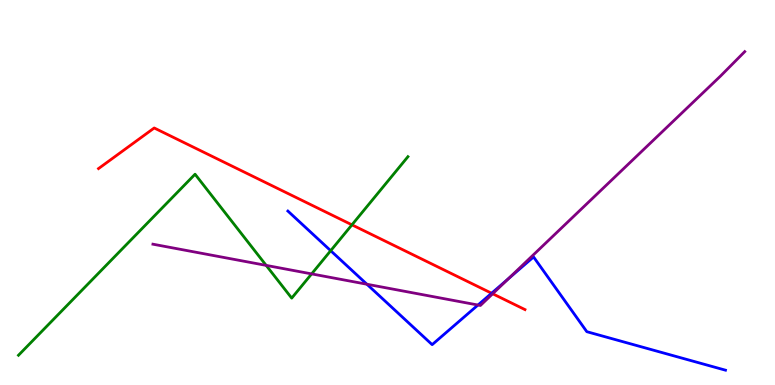[{'lines': ['blue', 'red'], 'intersections': [{'x': 6.34, 'y': 2.38}]}, {'lines': ['green', 'red'], 'intersections': [{'x': 4.54, 'y': 4.16}]}, {'lines': ['purple', 'red'], 'intersections': [{'x': 6.36, 'y': 2.37}]}, {'lines': ['blue', 'green'], 'intersections': [{'x': 4.27, 'y': 3.49}]}, {'lines': ['blue', 'purple'], 'intersections': [{'x': 4.73, 'y': 2.62}, {'x': 6.17, 'y': 2.08}, {'x': 6.56, 'y': 2.76}]}, {'lines': ['green', 'purple'], 'intersections': [{'x': 3.43, 'y': 3.11}, {'x': 4.02, 'y': 2.89}]}]